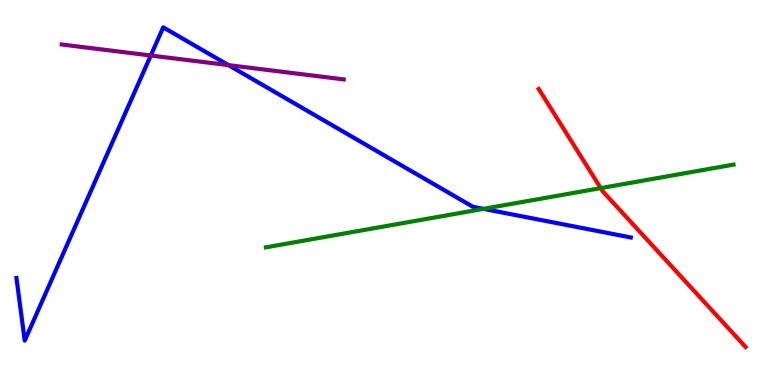[{'lines': ['blue', 'red'], 'intersections': []}, {'lines': ['green', 'red'], 'intersections': [{'x': 7.75, 'y': 5.11}]}, {'lines': ['purple', 'red'], 'intersections': []}, {'lines': ['blue', 'green'], 'intersections': [{'x': 6.24, 'y': 4.58}]}, {'lines': ['blue', 'purple'], 'intersections': [{'x': 1.95, 'y': 8.56}, {'x': 2.95, 'y': 8.31}]}, {'lines': ['green', 'purple'], 'intersections': []}]